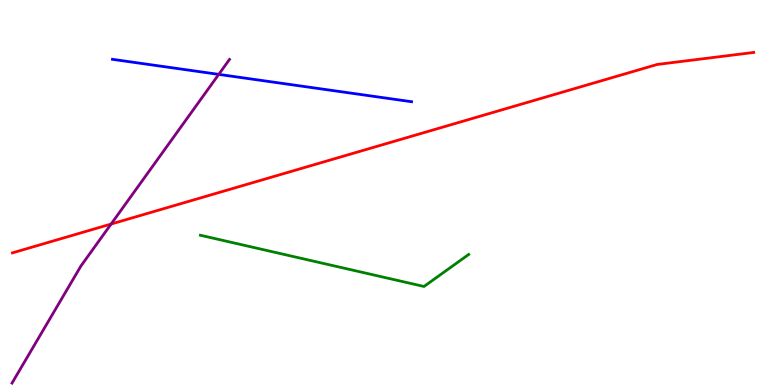[{'lines': ['blue', 'red'], 'intersections': []}, {'lines': ['green', 'red'], 'intersections': []}, {'lines': ['purple', 'red'], 'intersections': [{'x': 1.43, 'y': 4.18}]}, {'lines': ['blue', 'green'], 'intersections': []}, {'lines': ['blue', 'purple'], 'intersections': [{'x': 2.82, 'y': 8.07}]}, {'lines': ['green', 'purple'], 'intersections': []}]